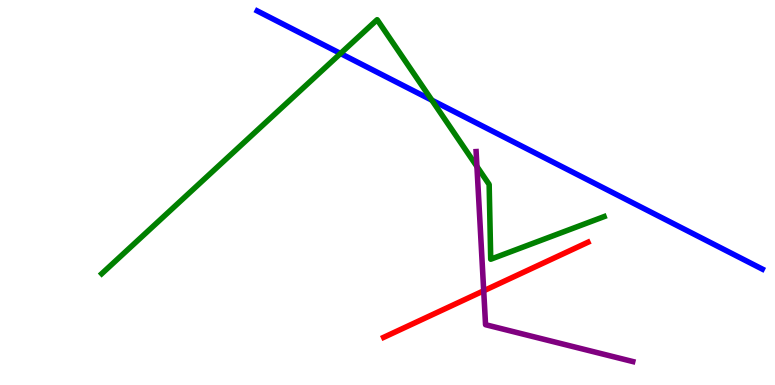[{'lines': ['blue', 'red'], 'intersections': []}, {'lines': ['green', 'red'], 'intersections': []}, {'lines': ['purple', 'red'], 'intersections': [{'x': 6.24, 'y': 2.45}]}, {'lines': ['blue', 'green'], 'intersections': [{'x': 4.39, 'y': 8.61}, {'x': 5.57, 'y': 7.4}]}, {'lines': ['blue', 'purple'], 'intersections': []}, {'lines': ['green', 'purple'], 'intersections': [{'x': 6.15, 'y': 5.68}]}]